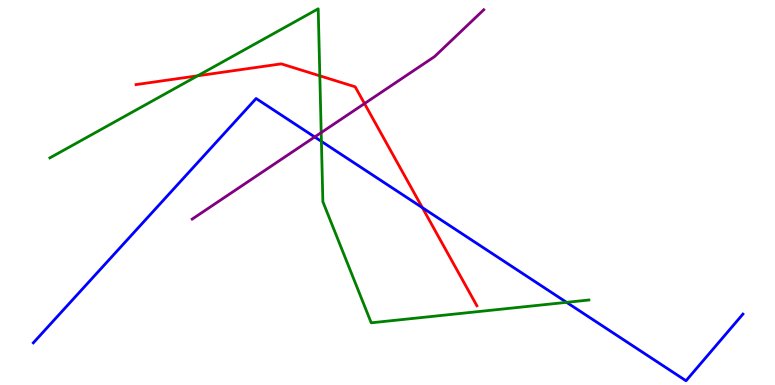[{'lines': ['blue', 'red'], 'intersections': [{'x': 5.45, 'y': 4.61}]}, {'lines': ['green', 'red'], 'intersections': [{'x': 2.55, 'y': 8.03}, {'x': 4.13, 'y': 8.03}]}, {'lines': ['purple', 'red'], 'intersections': [{'x': 4.7, 'y': 7.31}]}, {'lines': ['blue', 'green'], 'intersections': [{'x': 4.15, 'y': 6.33}, {'x': 7.31, 'y': 2.15}]}, {'lines': ['blue', 'purple'], 'intersections': [{'x': 4.06, 'y': 6.44}]}, {'lines': ['green', 'purple'], 'intersections': [{'x': 4.14, 'y': 6.56}]}]